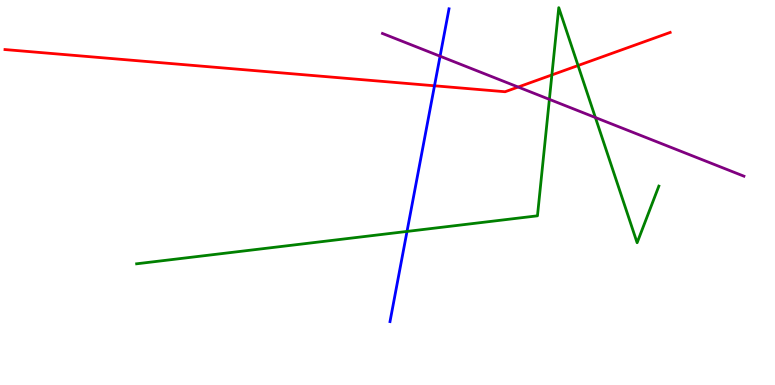[{'lines': ['blue', 'red'], 'intersections': [{'x': 5.61, 'y': 7.77}]}, {'lines': ['green', 'red'], 'intersections': [{'x': 7.12, 'y': 8.05}, {'x': 7.46, 'y': 8.3}]}, {'lines': ['purple', 'red'], 'intersections': [{'x': 6.69, 'y': 7.74}]}, {'lines': ['blue', 'green'], 'intersections': [{'x': 5.25, 'y': 3.99}]}, {'lines': ['blue', 'purple'], 'intersections': [{'x': 5.68, 'y': 8.54}]}, {'lines': ['green', 'purple'], 'intersections': [{'x': 7.09, 'y': 7.42}, {'x': 7.68, 'y': 6.95}]}]